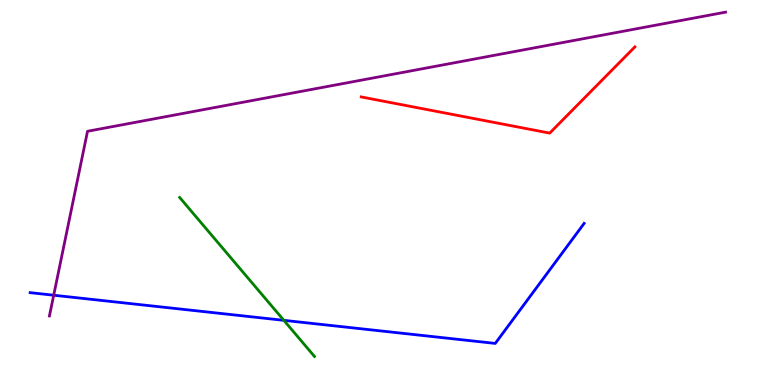[{'lines': ['blue', 'red'], 'intersections': []}, {'lines': ['green', 'red'], 'intersections': []}, {'lines': ['purple', 'red'], 'intersections': []}, {'lines': ['blue', 'green'], 'intersections': [{'x': 3.66, 'y': 1.68}]}, {'lines': ['blue', 'purple'], 'intersections': [{'x': 0.693, 'y': 2.33}]}, {'lines': ['green', 'purple'], 'intersections': []}]